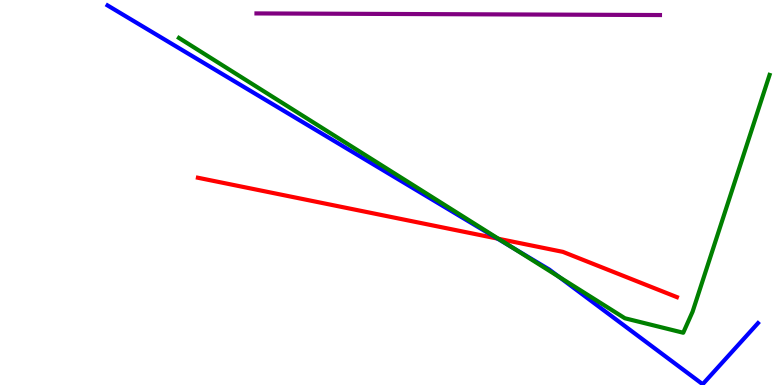[{'lines': ['blue', 'red'], 'intersections': [{'x': 6.42, 'y': 3.8}]}, {'lines': ['green', 'red'], 'intersections': [{'x': 6.43, 'y': 3.8}]}, {'lines': ['purple', 'red'], 'intersections': []}, {'lines': ['blue', 'green'], 'intersections': [{'x': 6.6, 'y': 3.59}, {'x': 7.21, 'y': 2.81}]}, {'lines': ['blue', 'purple'], 'intersections': []}, {'lines': ['green', 'purple'], 'intersections': []}]